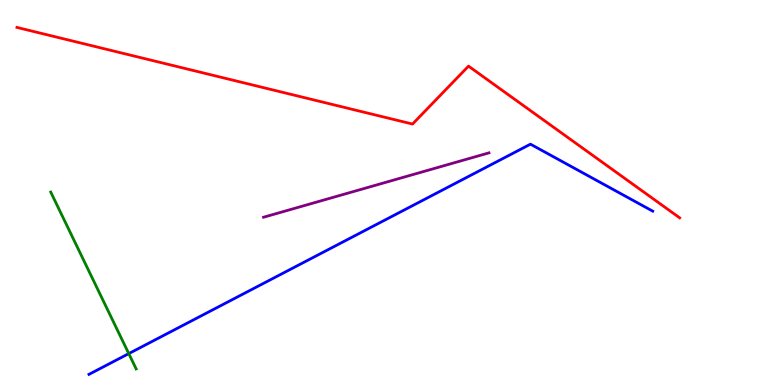[{'lines': ['blue', 'red'], 'intersections': []}, {'lines': ['green', 'red'], 'intersections': []}, {'lines': ['purple', 'red'], 'intersections': []}, {'lines': ['blue', 'green'], 'intersections': [{'x': 1.66, 'y': 0.815}]}, {'lines': ['blue', 'purple'], 'intersections': []}, {'lines': ['green', 'purple'], 'intersections': []}]